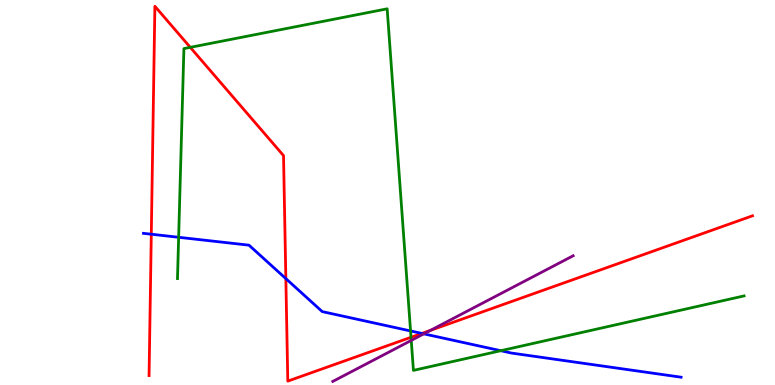[{'lines': ['blue', 'red'], 'intersections': [{'x': 1.95, 'y': 3.92}, {'x': 3.69, 'y': 2.76}, {'x': 5.44, 'y': 1.34}]}, {'lines': ['green', 'red'], 'intersections': [{'x': 2.46, 'y': 8.77}, {'x': 5.3, 'y': 1.24}]}, {'lines': ['purple', 'red'], 'intersections': [{'x': 5.55, 'y': 1.42}]}, {'lines': ['blue', 'green'], 'intersections': [{'x': 2.31, 'y': 3.84}, {'x': 5.3, 'y': 1.4}, {'x': 6.46, 'y': 0.891}]}, {'lines': ['blue', 'purple'], 'intersections': [{'x': 5.47, 'y': 1.33}]}, {'lines': ['green', 'purple'], 'intersections': [{'x': 5.31, 'y': 1.16}]}]